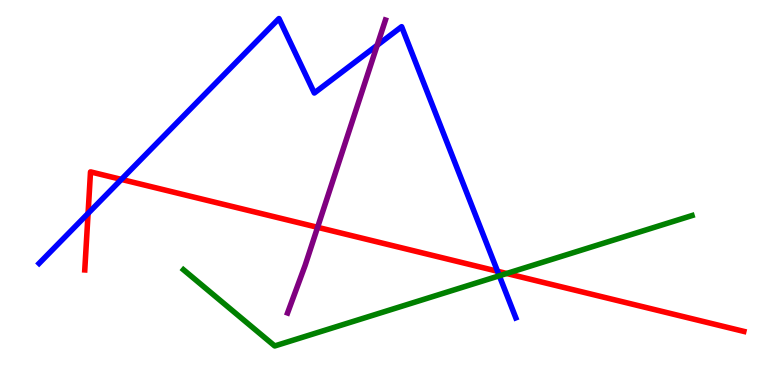[{'lines': ['blue', 'red'], 'intersections': [{'x': 1.14, 'y': 4.46}, {'x': 1.57, 'y': 5.34}, {'x': 6.42, 'y': 2.95}]}, {'lines': ['green', 'red'], 'intersections': [{'x': 6.54, 'y': 2.9}]}, {'lines': ['purple', 'red'], 'intersections': [{'x': 4.1, 'y': 4.1}]}, {'lines': ['blue', 'green'], 'intersections': [{'x': 6.44, 'y': 2.84}]}, {'lines': ['blue', 'purple'], 'intersections': [{'x': 4.87, 'y': 8.82}]}, {'lines': ['green', 'purple'], 'intersections': []}]